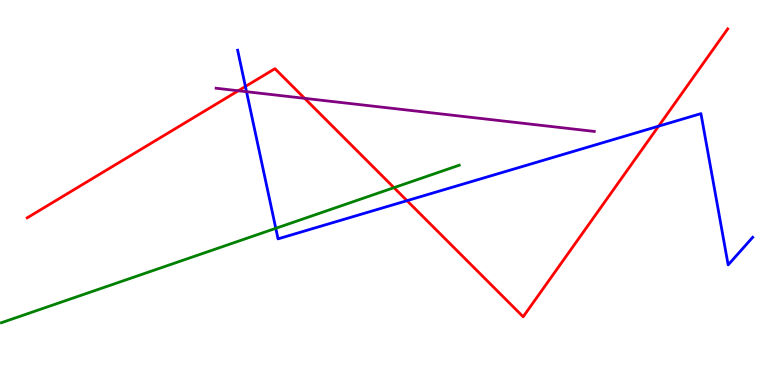[{'lines': ['blue', 'red'], 'intersections': [{'x': 3.17, 'y': 7.75}, {'x': 5.25, 'y': 4.79}, {'x': 8.5, 'y': 6.72}]}, {'lines': ['green', 'red'], 'intersections': [{'x': 5.08, 'y': 5.13}]}, {'lines': ['purple', 'red'], 'intersections': [{'x': 3.07, 'y': 7.64}, {'x': 3.93, 'y': 7.45}]}, {'lines': ['blue', 'green'], 'intersections': [{'x': 3.56, 'y': 4.07}]}, {'lines': ['blue', 'purple'], 'intersections': [{'x': 3.18, 'y': 7.62}]}, {'lines': ['green', 'purple'], 'intersections': []}]